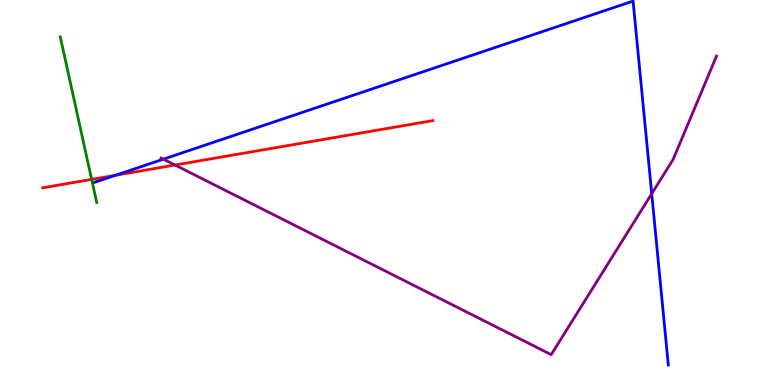[{'lines': ['blue', 'red'], 'intersections': [{'x': 1.49, 'y': 5.45}]}, {'lines': ['green', 'red'], 'intersections': [{'x': 1.18, 'y': 5.34}]}, {'lines': ['purple', 'red'], 'intersections': [{'x': 2.26, 'y': 5.71}]}, {'lines': ['blue', 'green'], 'intersections': []}, {'lines': ['blue', 'purple'], 'intersections': [{'x': 2.11, 'y': 5.87}, {'x': 8.41, 'y': 4.97}]}, {'lines': ['green', 'purple'], 'intersections': []}]